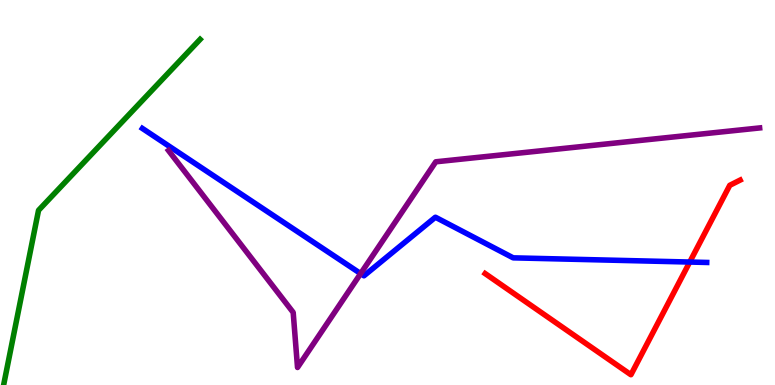[{'lines': ['blue', 'red'], 'intersections': [{'x': 8.9, 'y': 3.19}]}, {'lines': ['green', 'red'], 'intersections': []}, {'lines': ['purple', 'red'], 'intersections': []}, {'lines': ['blue', 'green'], 'intersections': []}, {'lines': ['blue', 'purple'], 'intersections': [{'x': 4.65, 'y': 2.89}]}, {'lines': ['green', 'purple'], 'intersections': []}]